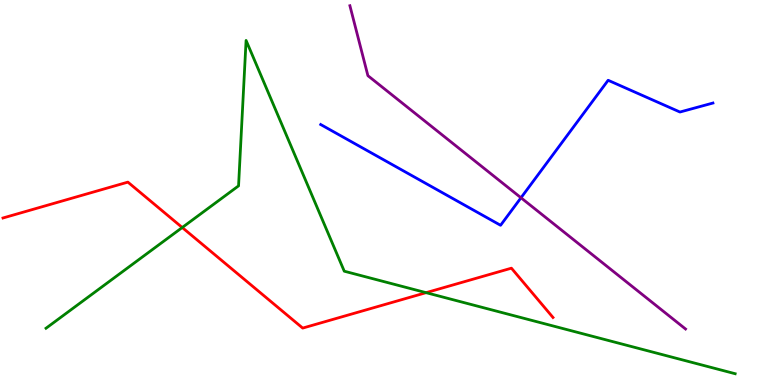[{'lines': ['blue', 'red'], 'intersections': []}, {'lines': ['green', 'red'], 'intersections': [{'x': 2.35, 'y': 4.09}, {'x': 5.5, 'y': 2.4}]}, {'lines': ['purple', 'red'], 'intersections': []}, {'lines': ['blue', 'green'], 'intersections': []}, {'lines': ['blue', 'purple'], 'intersections': [{'x': 6.72, 'y': 4.86}]}, {'lines': ['green', 'purple'], 'intersections': []}]